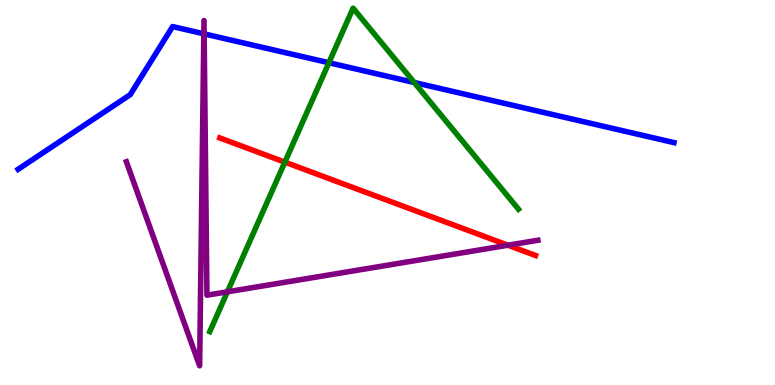[{'lines': ['blue', 'red'], 'intersections': []}, {'lines': ['green', 'red'], 'intersections': [{'x': 3.68, 'y': 5.79}]}, {'lines': ['purple', 'red'], 'intersections': [{'x': 6.55, 'y': 3.63}]}, {'lines': ['blue', 'green'], 'intersections': [{'x': 4.24, 'y': 8.37}, {'x': 5.35, 'y': 7.86}]}, {'lines': ['blue', 'purple'], 'intersections': [{'x': 2.63, 'y': 9.12}, {'x': 2.63, 'y': 9.12}]}, {'lines': ['green', 'purple'], 'intersections': [{'x': 2.93, 'y': 2.42}]}]